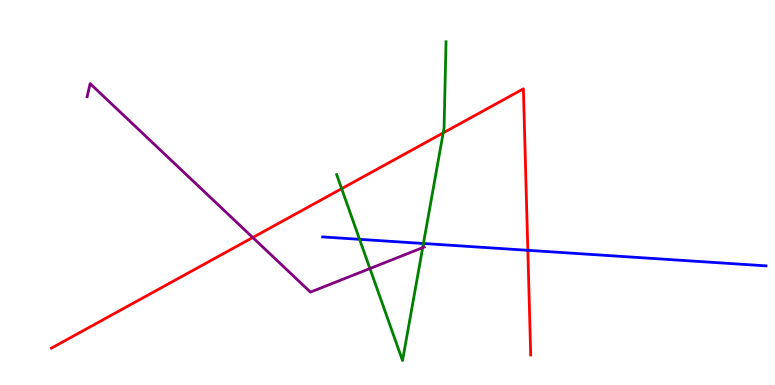[{'lines': ['blue', 'red'], 'intersections': [{'x': 6.81, 'y': 3.5}]}, {'lines': ['green', 'red'], 'intersections': [{'x': 4.41, 'y': 5.1}, {'x': 5.72, 'y': 6.55}]}, {'lines': ['purple', 'red'], 'intersections': [{'x': 3.26, 'y': 3.83}]}, {'lines': ['blue', 'green'], 'intersections': [{'x': 4.64, 'y': 3.78}, {'x': 5.46, 'y': 3.68}]}, {'lines': ['blue', 'purple'], 'intersections': []}, {'lines': ['green', 'purple'], 'intersections': [{'x': 4.77, 'y': 3.02}, {'x': 5.45, 'y': 3.57}]}]